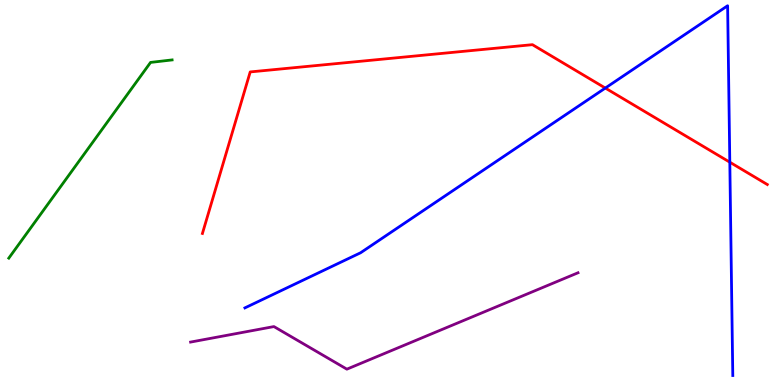[{'lines': ['blue', 'red'], 'intersections': [{'x': 7.81, 'y': 7.71}, {'x': 9.42, 'y': 5.79}]}, {'lines': ['green', 'red'], 'intersections': []}, {'lines': ['purple', 'red'], 'intersections': []}, {'lines': ['blue', 'green'], 'intersections': []}, {'lines': ['blue', 'purple'], 'intersections': []}, {'lines': ['green', 'purple'], 'intersections': []}]